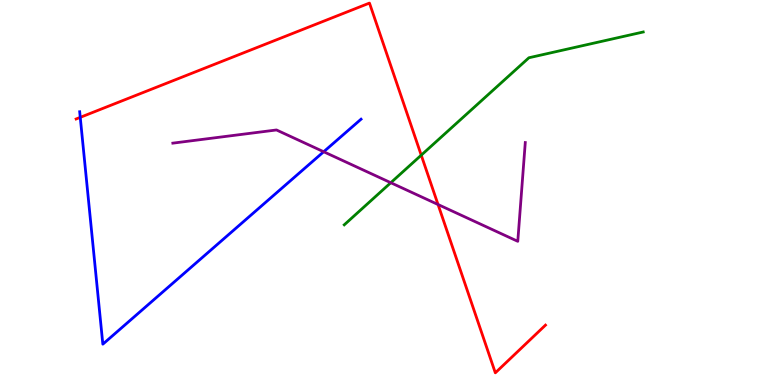[{'lines': ['blue', 'red'], 'intersections': [{'x': 1.04, 'y': 6.95}]}, {'lines': ['green', 'red'], 'intersections': [{'x': 5.44, 'y': 5.97}]}, {'lines': ['purple', 'red'], 'intersections': [{'x': 5.65, 'y': 4.69}]}, {'lines': ['blue', 'green'], 'intersections': []}, {'lines': ['blue', 'purple'], 'intersections': [{'x': 4.18, 'y': 6.06}]}, {'lines': ['green', 'purple'], 'intersections': [{'x': 5.04, 'y': 5.25}]}]